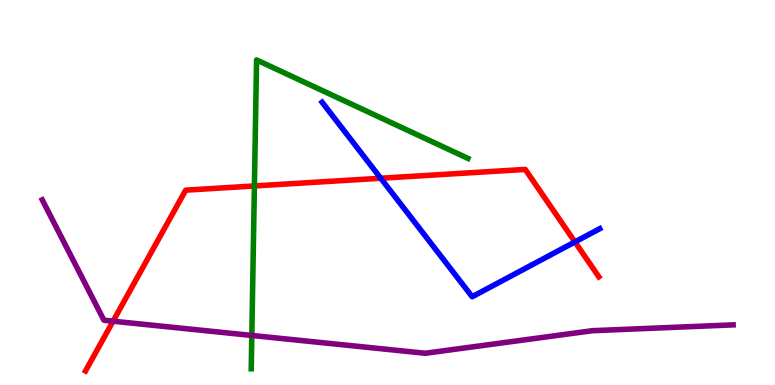[{'lines': ['blue', 'red'], 'intersections': [{'x': 4.91, 'y': 5.37}, {'x': 7.42, 'y': 3.72}]}, {'lines': ['green', 'red'], 'intersections': [{'x': 3.28, 'y': 5.17}]}, {'lines': ['purple', 'red'], 'intersections': [{'x': 1.46, 'y': 1.66}]}, {'lines': ['blue', 'green'], 'intersections': []}, {'lines': ['blue', 'purple'], 'intersections': []}, {'lines': ['green', 'purple'], 'intersections': [{'x': 3.25, 'y': 1.29}]}]